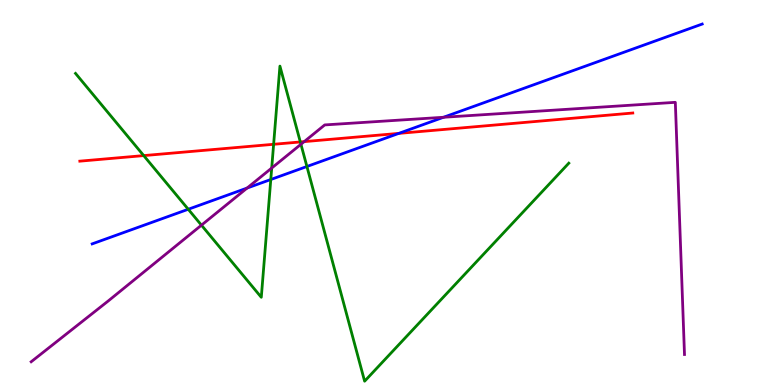[{'lines': ['blue', 'red'], 'intersections': [{'x': 5.15, 'y': 6.54}]}, {'lines': ['green', 'red'], 'intersections': [{'x': 1.85, 'y': 5.96}, {'x': 3.53, 'y': 6.25}, {'x': 3.88, 'y': 6.31}]}, {'lines': ['purple', 'red'], 'intersections': [{'x': 3.93, 'y': 6.32}]}, {'lines': ['blue', 'green'], 'intersections': [{'x': 2.43, 'y': 4.56}, {'x': 3.49, 'y': 5.34}, {'x': 3.96, 'y': 5.68}]}, {'lines': ['blue', 'purple'], 'intersections': [{'x': 3.19, 'y': 5.12}, {'x': 5.72, 'y': 6.95}]}, {'lines': ['green', 'purple'], 'intersections': [{'x': 2.6, 'y': 4.15}, {'x': 3.51, 'y': 5.64}, {'x': 3.88, 'y': 6.25}]}]